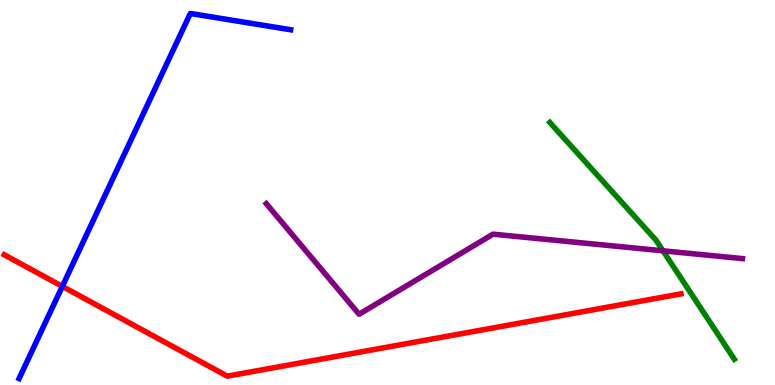[{'lines': ['blue', 'red'], 'intersections': [{'x': 0.804, 'y': 2.56}]}, {'lines': ['green', 'red'], 'intersections': []}, {'lines': ['purple', 'red'], 'intersections': []}, {'lines': ['blue', 'green'], 'intersections': []}, {'lines': ['blue', 'purple'], 'intersections': []}, {'lines': ['green', 'purple'], 'intersections': [{'x': 8.55, 'y': 3.49}]}]